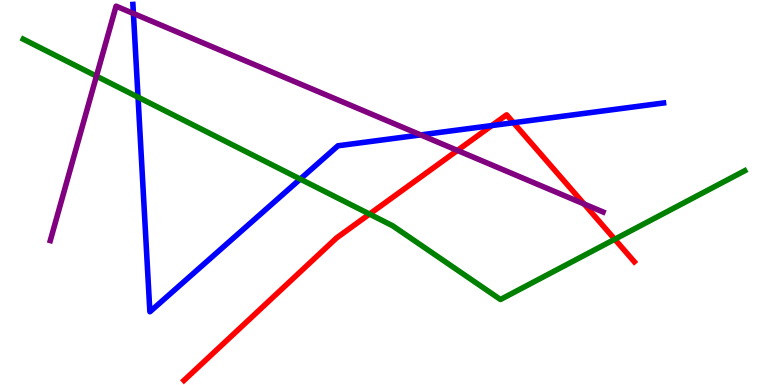[{'lines': ['blue', 'red'], 'intersections': [{'x': 6.35, 'y': 6.74}, {'x': 6.63, 'y': 6.81}]}, {'lines': ['green', 'red'], 'intersections': [{'x': 4.77, 'y': 4.44}, {'x': 7.93, 'y': 3.79}]}, {'lines': ['purple', 'red'], 'intersections': [{'x': 5.9, 'y': 6.09}, {'x': 7.54, 'y': 4.7}]}, {'lines': ['blue', 'green'], 'intersections': [{'x': 1.78, 'y': 7.48}, {'x': 3.87, 'y': 5.35}]}, {'lines': ['blue', 'purple'], 'intersections': [{'x': 1.72, 'y': 9.65}, {'x': 5.43, 'y': 6.5}]}, {'lines': ['green', 'purple'], 'intersections': [{'x': 1.24, 'y': 8.02}]}]